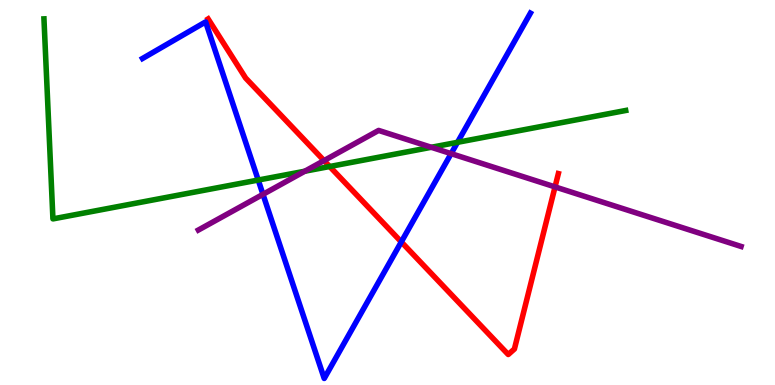[{'lines': ['blue', 'red'], 'intersections': [{'x': 5.18, 'y': 3.72}]}, {'lines': ['green', 'red'], 'intersections': [{'x': 4.25, 'y': 5.67}]}, {'lines': ['purple', 'red'], 'intersections': [{'x': 4.18, 'y': 5.83}, {'x': 7.16, 'y': 5.15}]}, {'lines': ['blue', 'green'], 'intersections': [{'x': 3.33, 'y': 5.32}, {'x': 5.9, 'y': 6.3}]}, {'lines': ['blue', 'purple'], 'intersections': [{'x': 3.39, 'y': 4.95}, {'x': 5.82, 'y': 6.01}]}, {'lines': ['green', 'purple'], 'intersections': [{'x': 3.93, 'y': 5.55}, {'x': 5.56, 'y': 6.17}]}]